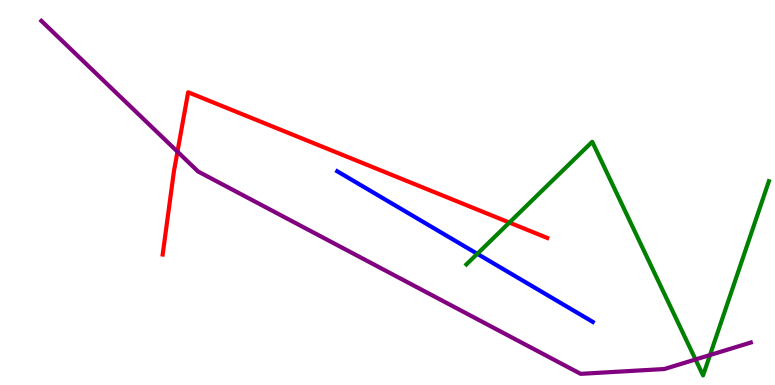[{'lines': ['blue', 'red'], 'intersections': []}, {'lines': ['green', 'red'], 'intersections': [{'x': 6.57, 'y': 4.22}]}, {'lines': ['purple', 'red'], 'intersections': [{'x': 2.29, 'y': 6.06}]}, {'lines': ['blue', 'green'], 'intersections': [{'x': 6.16, 'y': 3.41}]}, {'lines': ['blue', 'purple'], 'intersections': []}, {'lines': ['green', 'purple'], 'intersections': [{'x': 8.97, 'y': 0.663}, {'x': 9.16, 'y': 0.778}]}]